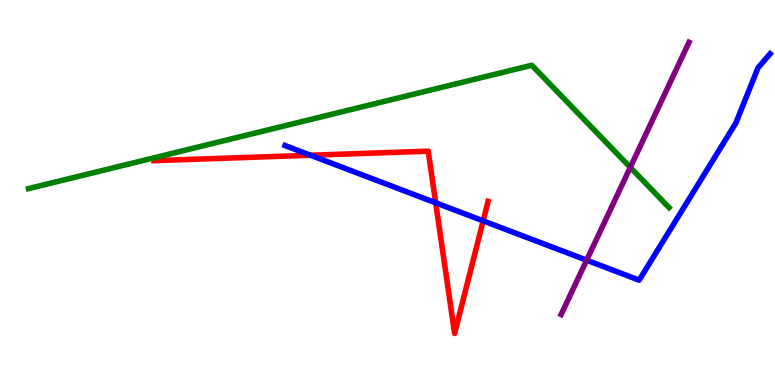[{'lines': ['blue', 'red'], 'intersections': [{'x': 4.01, 'y': 5.97}, {'x': 5.62, 'y': 4.73}, {'x': 6.23, 'y': 4.26}]}, {'lines': ['green', 'red'], 'intersections': []}, {'lines': ['purple', 'red'], 'intersections': []}, {'lines': ['blue', 'green'], 'intersections': []}, {'lines': ['blue', 'purple'], 'intersections': [{'x': 7.57, 'y': 3.24}]}, {'lines': ['green', 'purple'], 'intersections': [{'x': 8.13, 'y': 5.65}]}]